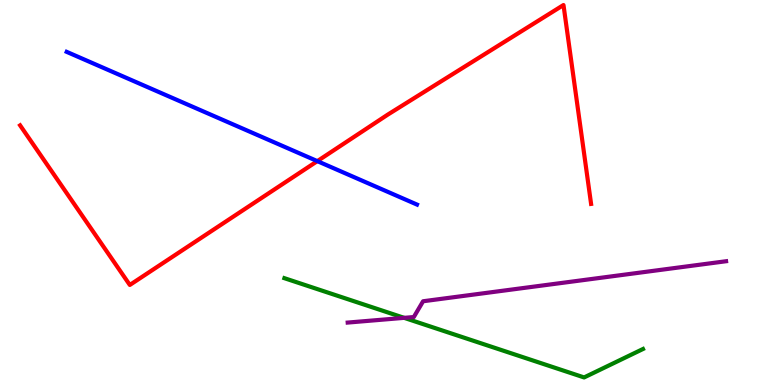[{'lines': ['blue', 'red'], 'intersections': [{'x': 4.09, 'y': 5.81}]}, {'lines': ['green', 'red'], 'intersections': []}, {'lines': ['purple', 'red'], 'intersections': []}, {'lines': ['blue', 'green'], 'intersections': []}, {'lines': ['blue', 'purple'], 'intersections': []}, {'lines': ['green', 'purple'], 'intersections': [{'x': 5.21, 'y': 1.74}]}]